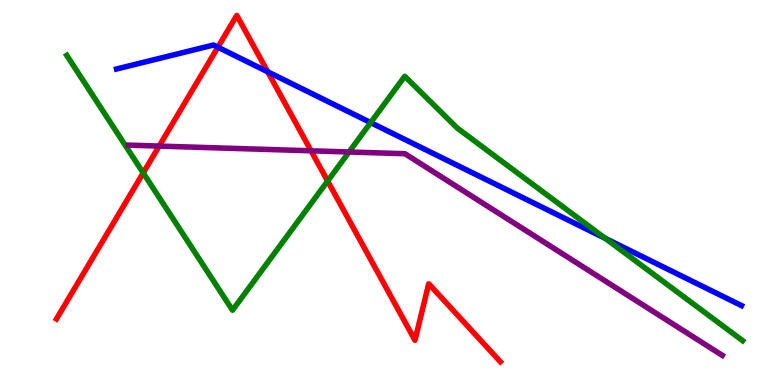[{'lines': ['blue', 'red'], 'intersections': [{'x': 2.81, 'y': 8.77}, {'x': 3.45, 'y': 8.13}]}, {'lines': ['green', 'red'], 'intersections': [{'x': 1.85, 'y': 5.51}, {'x': 4.23, 'y': 5.3}]}, {'lines': ['purple', 'red'], 'intersections': [{'x': 2.05, 'y': 6.21}, {'x': 4.01, 'y': 6.08}]}, {'lines': ['blue', 'green'], 'intersections': [{'x': 4.78, 'y': 6.82}, {'x': 7.81, 'y': 3.81}]}, {'lines': ['blue', 'purple'], 'intersections': []}, {'lines': ['green', 'purple'], 'intersections': [{'x': 4.5, 'y': 6.05}]}]